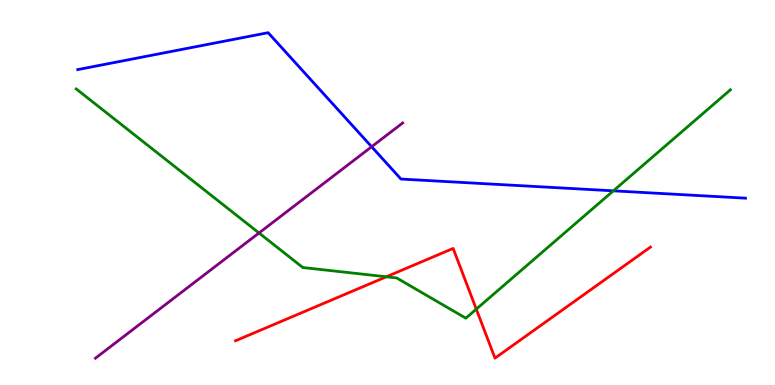[{'lines': ['blue', 'red'], 'intersections': []}, {'lines': ['green', 'red'], 'intersections': [{'x': 4.98, 'y': 2.81}, {'x': 6.15, 'y': 1.97}]}, {'lines': ['purple', 'red'], 'intersections': []}, {'lines': ['blue', 'green'], 'intersections': [{'x': 7.91, 'y': 5.04}]}, {'lines': ['blue', 'purple'], 'intersections': [{'x': 4.8, 'y': 6.19}]}, {'lines': ['green', 'purple'], 'intersections': [{'x': 3.34, 'y': 3.95}]}]